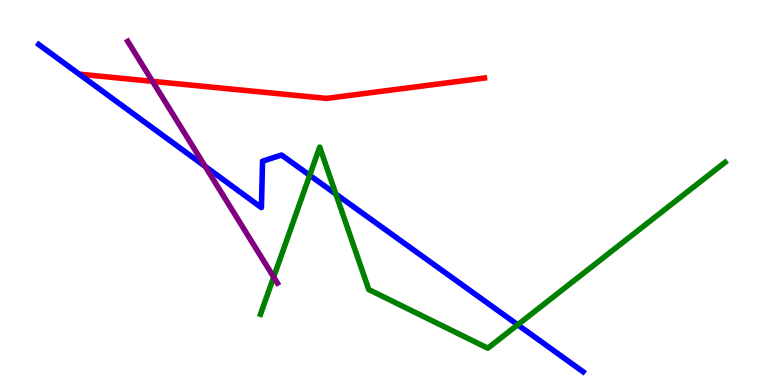[{'lines': ['blue', 'red'], 'intersections': []}, {'lines': ['green', 'red'], 'intersections': []}, {'lines': ['purple', 'red'], 'intersections': [{'x': 1.97, 'y': 7.89}]}, {'lines': ['blue', 'green'], 'intersections': [{'x': 4.0, 'y': 5.45}, {'x': 4.33, 'y': 4.96}, {'x': 6.68, 'y': 1.56}]}, {'lines': ['blue', 'purple'], 'intersections': [{'x': 2.65, 'y': 5.68}]}, {'lines': ['green', 'purple'], 'intersections': [{'x': 3.53, 'y': 2.8}]}]